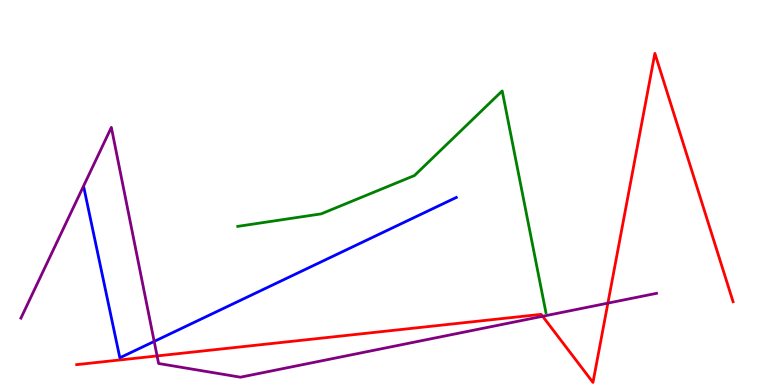[{'lines': ['blue', 'red'], 'intersections': []}, {'lines': ['green', 'red'], 'intersections': []}, {'lines': ['purple', 'red'], 'intersections': [{'x': 2.03, 'y': 0.755}, {'x': 7.0, 'y': 1.78}, {'x': 7.84, 'y': 2.13}]}, {'lines': ['blue', 'green'], 'intersections': []}, {'lines': ['blue', 'purple'], 'intersections': [{'x': 1.99, 'y': 1.13}]}, {'lines': ['green', 'purple'], 'intersections': []}]